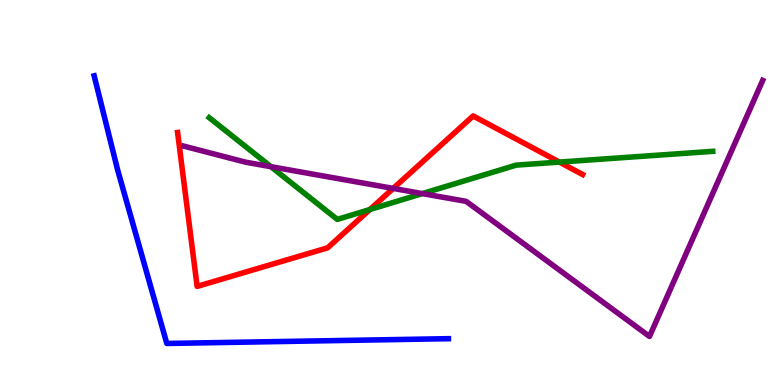[{'lines': ['blue', 'red'], 'intersections': []}, {'lines': ['green', 'red'], 'intersections': [{'x': 4.77, 'y': 4.56}, {'x': 7.22, 'y': 5.79}]}, {'lines': ['purple', 'red'], 'intersections': [{'x': 5.07, 'y': 5.11}]}, {'lines': ['blue', 'green'], 'intersections': []}, {'lines': ['blue', 'purple'], 'intersections': []}, {'lines': ['green', 'purple'], 'intersections': [{'x': 3.5, 'y': 5.67}, {'x': 5.45, 'y': 4.97}]}]